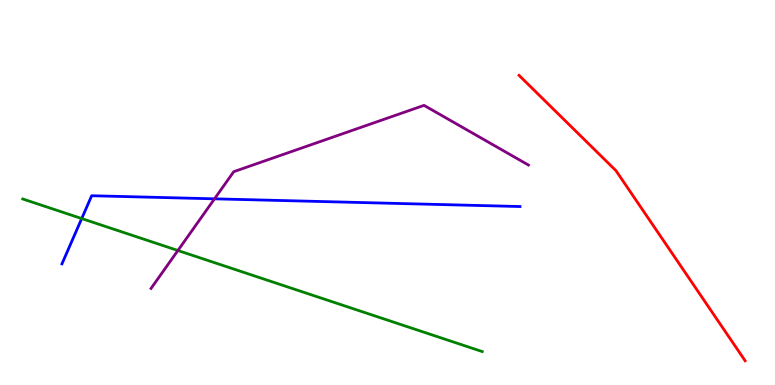[{'lines': ['blue', 'red'], 'intersections': []}, {'lines': ['green', 'red'], 'intersections': []}, {'lines': ['purple', 'red'], 'intersections': []}, {'lines': ['blue', 'green'], 'intersections': [{'x': 1.05, 'y': 4.32}]}, {'lines': ['blue', 'purple'], 'intersections': [{'x': 2.77, 'y': 4.84}]}, {'lines': ['green', 'purple'], 'intersections': [{'x': 2.3, 'y': 3.49}]}]